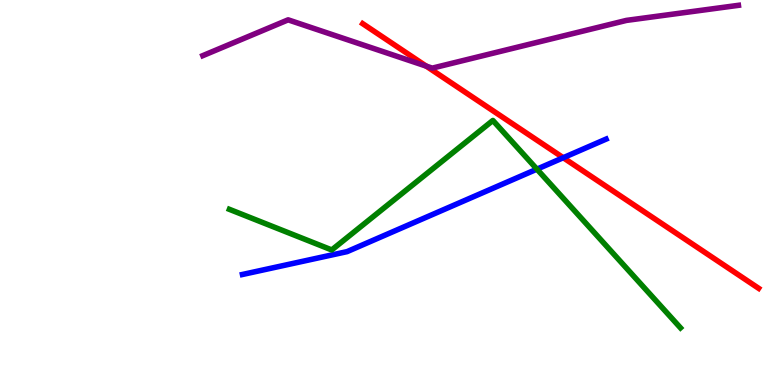[{'lines': ['blue', 'red'], 'intersections': [{'x': 7.27, 'y': 5.9}]}, {'lines': ['green', 'red'], 'intersections': []}, {'lines': ['purple', 'red'], 'intersections': [{'x': 5.5, 'y': 8.28}]}, {'lines': ['blue', 'green'], 'intersections': [{'x': 6.93, 'y': 5.61}]}, {'lines': ['blue', 'purple'], 'intersections': []}, {'lines': ['green', 'purple'], 'intersections': []}]